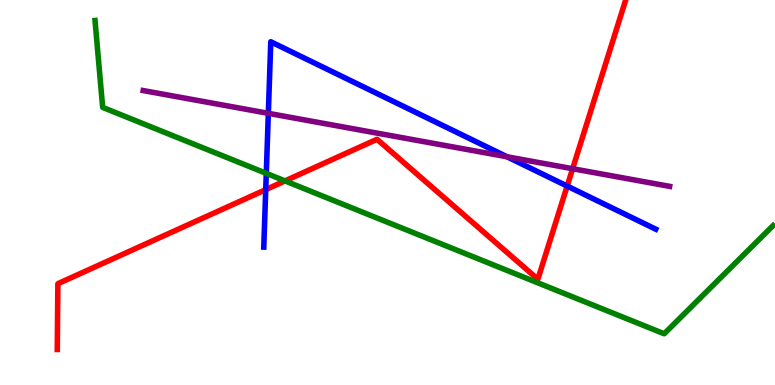[{'lines': ['blue', 'red'], 'intersections': [{'x': 3.43, 'y': 5.07}, {'x': 7.32, 'y': 5.17}]}, {'lines': ['green', 'red'], 'intersections': [{'x': 3.68, 'y': 5.3}]}, {'lines': ['purple', 'red'], 'intersections': [{'x': 7.39, 'y': 5.62}]}, {'lines': ['blue', 'green'], 'intersections': [{'x': 3.44, 'y': 5.5}]}, {'lines': ['blue', 'purple'], 'intersections': [{'x': 3.46, 'y': 7.06}, {'x': 6.54, 'y': 5.93}]}, {'lines': ['green', 'purple'], 'intersections': []}]